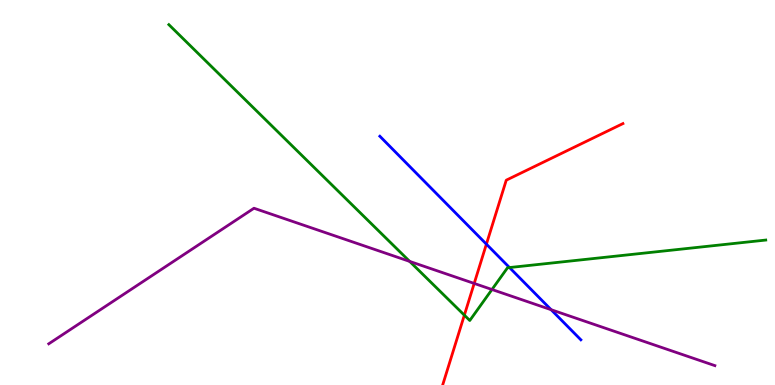[{'lines': ['blue', 'red'], 'intersections': [{'x': 6.28, 'y': 3.66}]}, {'lines': ['green', 'red'], 'intersections': [{'x': 5.99, 'y': 1.81}]}, {'lines': ['purple', 'red'], 'intersections': [{'x': 6.12, 'y': 2.64}]}, {'lines': ['blue', 'green'], 'intersections': [{'x': 6.57, 'y': 3.05}]}, {'lines': ['blue', 'purple'], 'intersections': [{'x': 7.11, 'y': 1.96}]}, {'lines': ['green', 'purple'], 'intersections': [{'x': 5.29, 'y': 3.21}, {'x': 6.35, 'y': 2.48}]}]